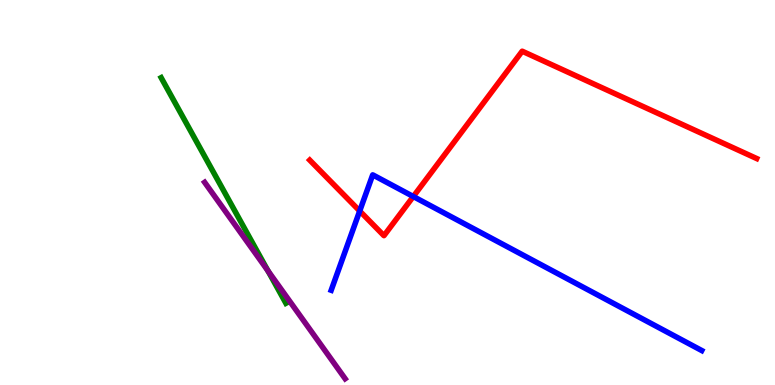[{'lines': ['blue', 'red'], 'intersections': [{'x': 4.64, 'y': 4.52}, {'x': 5.33, 'y': 4.9}]}, {'lines': ['green', 'red'], 'intersections': []}, {'lines': ['purple', 'red'], 'intersections': []}, {'lines': ['blue', 'green'], 'intersections': []}, {'lines': ['blue', 'purple'], 'intersections': []}, {'lines': ['green', 'purple'], 'intersections': [{'x': 3.46, 'y': 2.97}]}]